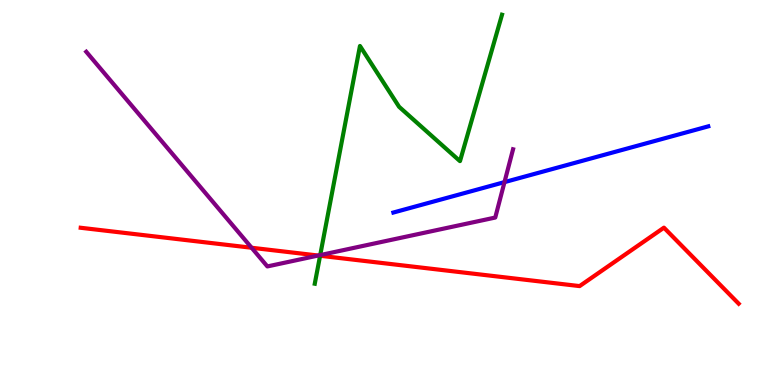[{'lines': ['blue', 'red'], 'intersections': []}, {'lines': ['green', 'red'], 'intersections': [{'x': 4.13, 'y': 3.36}]}, {'lines': ['purple', 'red'], 'intersections': [{'x': 3.25, 'y': 3.56}, {'x': 4.11, 'y': 3.36}]}, {'lines': ['blue', 'green'], 'intersections': []}, {'lines': ['blue', 'purple'], 'intersections': [{'x': 6.51, 'y': 5.27}]}, {'lines': ['green', 'purple'], 'intersections': [{'x': 4.13, 'y': 3.37}]}]